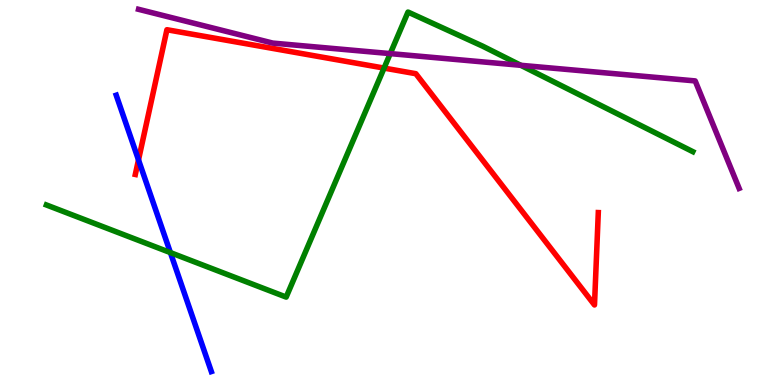[{'lines': ['blue', 'red'], 'intersections': [{'x': 1.79, 'y': 5.85}]}, {'lines': ['green', 'red'], 'intersections': [{'x': 4.96, 'y': 8.23}]}, {'lines': ['purple', 'red'], 'intersections': []}, {'lines': ['blue', 'green'], 'intersections': [{'x': 2.2, 'y': 3.44}]}, {'lines': ['blue', 'purple'], 'intersections': []}, {'lines': ['green', 'purple'], 'intersections': [{'x': 5.04, 'y': 8.61}, {'x': 6.72, 'y': 8.3}]}]